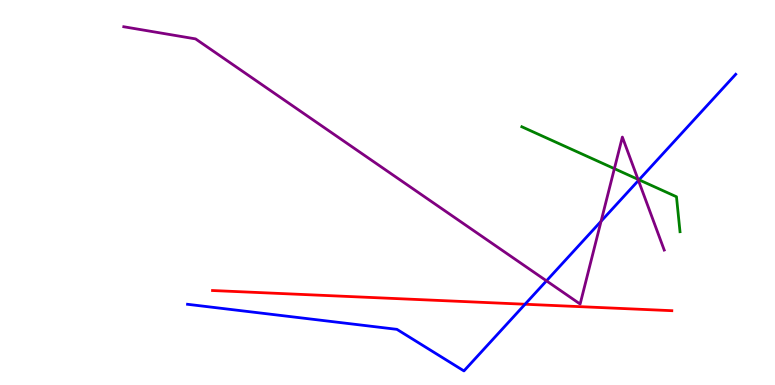[{'lines': ['blue', 'red'], 'intersections': [{'x': 6.77, 'y': 2.1}]}, {'lines': ['green', 'red'], 'intersections': []}, {'lines': ['purple', 'red'], 'intersections': []}, {'lines': ['blue', 'green'], 'intersections': [{'x': 8.25, 'y': 5.33}]}, {'lines': ['blue', 'purple'], 'intersections': [{'x': 7.05, 'y': 2.71}, {'x': 7.76, 'y': 4.25}, {'x': 8.24, 'y': 5.31}]}, {'lines': ['green', 'purple'], 'intersections': [{'x': 7.93, 'y': 5.62}, {'x': 8.23, 'y': 5.34}]}]